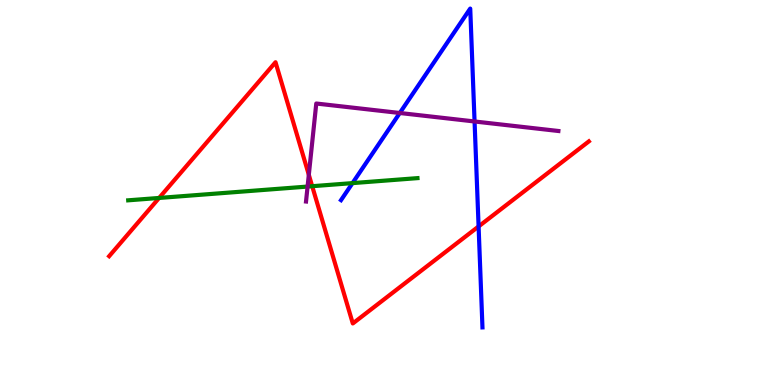[{'lines': ['blue', 'red'], 'intersections': [{'x': 6.18, 'y': 4.12}]}, {'lines': ['green', 'red'], 'intersections': [{'x': 2.05, 'y': 4.86}, {'x': 4.03, 'y': 5.16}]}, {'lines': ['purple', 'red'], 'intersections': [{'x': 3.98, 'y': 5.46}]}, {'lines': ['blue', 'green'], 'intersections': [{'x': 4.55, 'y': 5.24}]}, {'lines': ['blue', 'purple'], 'intersections': [{'x': 5.16, 'y': 7.07}, {'x': 6.12, 'y': 6.84}]}, {'lines': ['green', 'purple'], 'intersections': [{'x': 3.97, 'y': 5.15}]}]